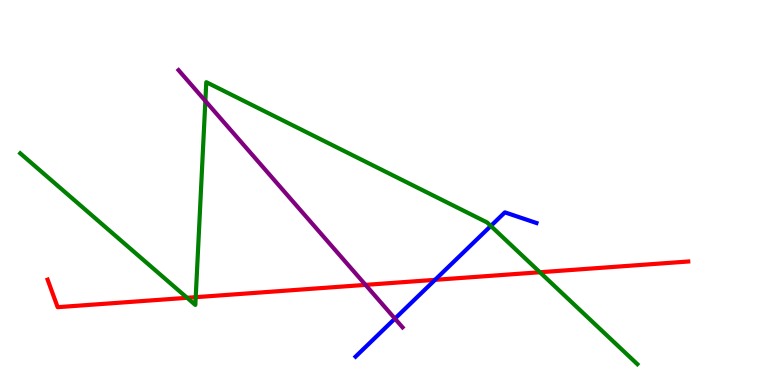[{'lines': ['blue', 'red'], 'intersections': [{'x': 5.61, 'y': 2.73}]}, {'lines': ['green', 'red'], 'intersections': [{'x': 2.41, 'y': 2.26}, {'x': 2.53, 'y': 2.28}, {'x': 6.97, 'y': 2.93}]}, {'lines': ['purple', 'red'], 'intersections': [{'x': 4.72, 'y': 2.6}]}, {'lines': ['blue', 'green'], 'intersections': [{'x': 6.33, 'y': 4.13}]}, {'lines': ['blue', 'purple'], 'intersections': [{'x': 5.1, 'y': 1.72}]}, {'lines': ['green', 'purple'], 'intersections': [{'x': 2.65, 'y': 7.38}]}]